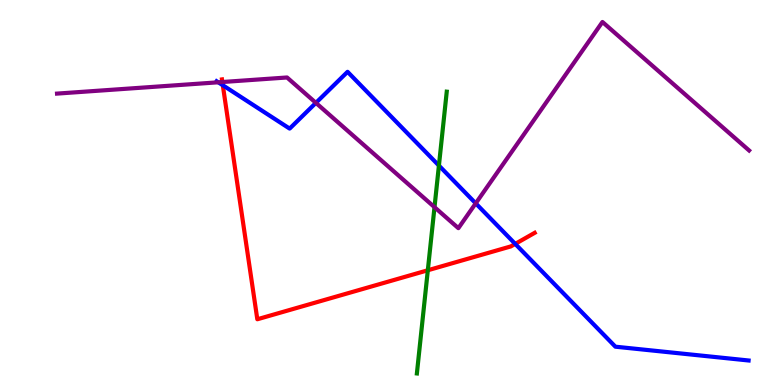[{'lines': ['blue', 'red'], 'intersections': [{'x': 2.87, 'y': 7.79}, {'x': 6.65, 'y': 3.67}]}, {'lines': ['green', 'red'], 'intersections': [{'x': 5.52, 'y': 2.98}]}, {'lines': ['purple', 'red'], 'intersections': [{'x': 2.87, 'y': 7.87}]}, {'lines': ['blue', 'green'], 'intersections': [{'x': 5.66, 'y': 5.7}]}, {'lines': ['blue', 'purple'], 'intersections': [{'x': 2.82, 'y': 7.86}, {'x': 4.08, 'y': 7.33}, {'x': 6.14, 'y': 4.72}]}, {'lines': ['green', 'purple'], 'intersections': [{'x': 5.61, 'y': 4.62}]}]